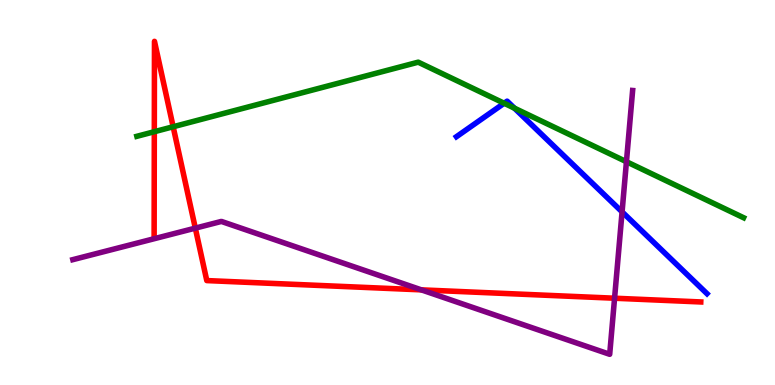[{'lines': ['blue', 'red'], 'intersections': []}, {'lines': ['green', 'red'], 'intersections': [{'x': 1.99, 'y': 6.58}, {'x': 2.23, 'y': 6.71}]}, {'lines': ['purple', 'red'], 'intersections': [{'x': 2.52, 'y': 4.07}, {'x': 5.44, 'y': 2.47}, {'x': 7.93, 'y': 2.25}]}, {'lines': ['blue', 'green'], 'intersections': [{'x': 6.51, 'y': 7.32}, {'x': 6.64, 'y': 7.19}]}, {'lines': ['blue', 'purple'], 'intersections': [{'x': 8.03, 'y': 4.5}]}, {'lines': ['green', 'purple'], 'intersections': [{'x': 8.08, 'y': 5.8}]}]